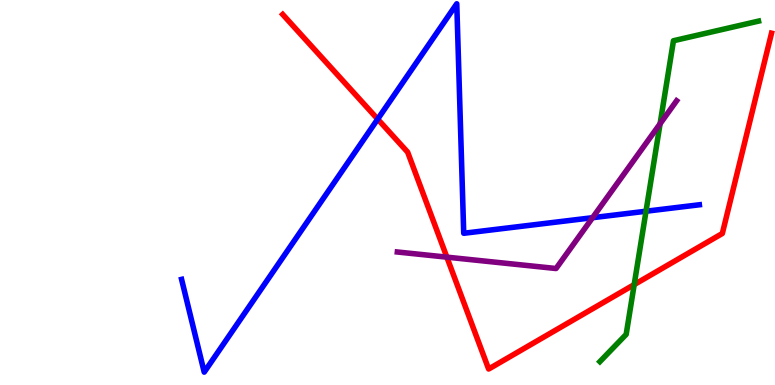[{'lines': ['blue', 'red'], 'intersections': [{'x': 4.87, 'y': 6.91}]}, {'lines': ['green', 'red'], 'intersections': [{'x': 8.18, 'y': 2.61}]}, {'lines': ['purple', 'red'], 'intersections': [{'x': 5.77, 'y': 3.32}]}, {'lines': ['blue', 'green'], 'intersections': [{'x': 8.34, 'y': 4.51}]}, {'lines': ['blue', 'purple'], 'intersections': [{'x': 7.65, 'y': 4.35}]}, {'lines': ['green', 'purple'], 'intersections': [{'x': 8.52, 'y': 6.79}]}]